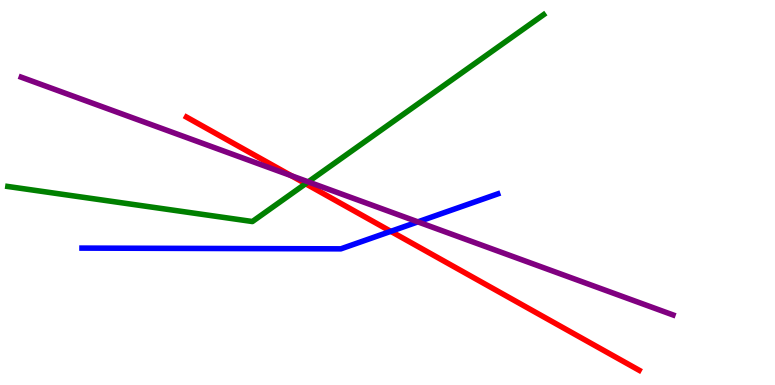[{'lines': ['blue', 'red'], 'intersections': [{'x': 5.04, 'y': 3.99}]}, {'lines': ['green', 'red'], 'intersections': [{'x': 3.94, 'y': 5.23}]}, {'lines': ['purple', 'red'], 'intersections': [{'x': 3.76, 'y': 5.44}]}, {'lines': ['blue', 'green'], 'intersections': []}, {'lines': ['blue', 'purple'], 'intersections': [{'x': 5.39, 'y': 4.24}]}, {'lines': ['green', 'purple'], 'intersections': [{'x': 3.98, 'y': 5.28}]}]